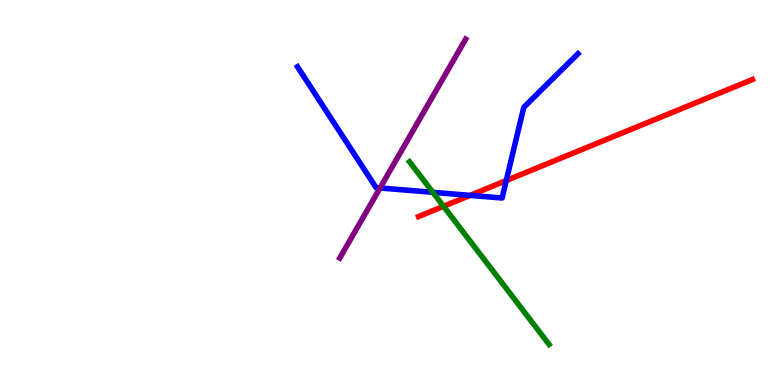[{'lines': ['blue', 'red'], 'intersections': [{'x': 6.07, 'y': 4.93}, {'x': 6.53, 'y': 5.31}]}, {'lines': ['green', 'red'], 'intersections': [{'x': 5.72, 'y': 4.64}]}, {'lines': ['purple', 'red'], 'intersections': []}, {'lines': ['blue', 'green'], 'intersections': [{'x': 5.59, 'y': 5.0}]}, {'lines': ['blue', 'purple'], 'intersections': [{'x': 4.9, 'y': 5.12}]}, {'lines': ['green', 'purple'], 'intersections': []}]